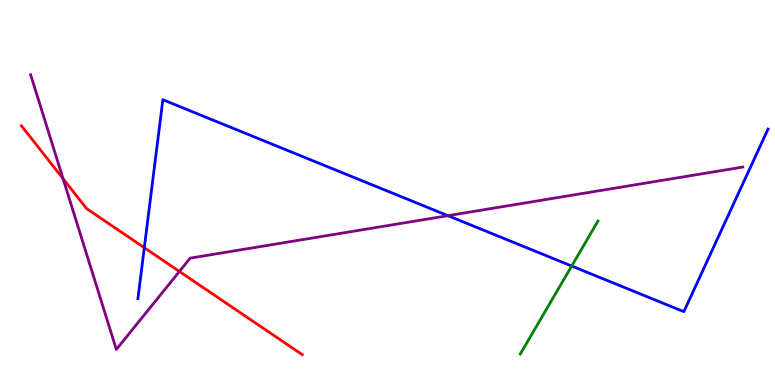[{'lines': ['blue', 'red'], 'intersections': [{'x': 1.86, 'y': 3.57}]}, {'lines': ['green', 'red'], 'intersections': []}, {'lines': ['purple', 'red'], 'intersections': [{'x': 0.814, 'y': 5.36}, {'x': 2.31, 'y': 2.95}]}, {'lines': ['blue', 'green'], 'intersections': [{'x': 7.38, 'y': 3.09}]}, {'lines': ['blue', 'purple'], 'intersections': [{'x': 5.78, 'y': 4.4}]}, {'lines': ['green', 'purple'], 'intersections': []}]